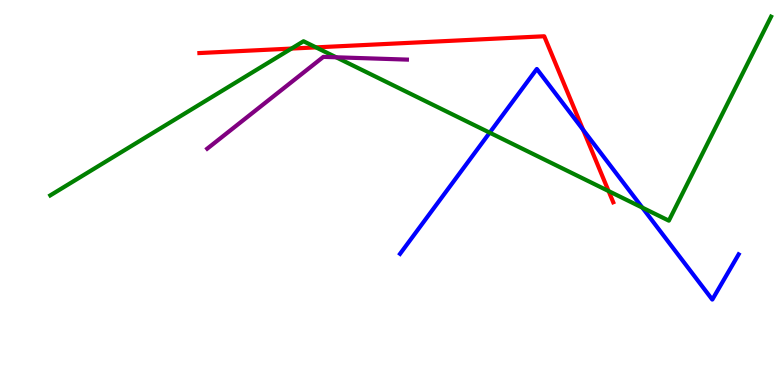[{'lines': ['blue', 'red'], 'intersections': [{'x': 7.52, 'y': 6.63}]}, {'lines': ['green', 'red'], 'intersections': [{'x': 3.76, 'y': 8.74}, {'x': 4.08, 'y': 8.77}, {'x': 7.85, 'y': 5.04}]}, {'lines': ['purple', 'red'], 'intersections': []}, {'lines': ['blue', 'green'], 'intersections': [{'x': 6.32, 'y': 6.55}, {'x': 8.29, 'y': 4.61}]}, {'lines': ['blue', 'purple'], 'intersections': []}, {'lines': ['green', 'purple'], 'intersections': [{'x': 4.34, 'y': 8.51}]}]